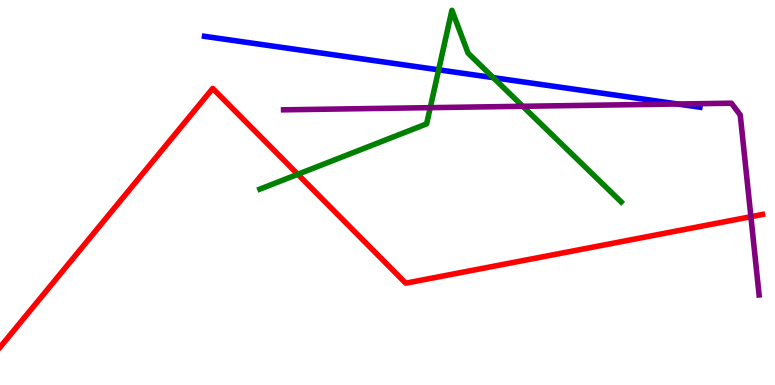[{'lines': ['blue', 'red'], 'intersections': []}, {'lines': ['green', 'red'], 'intersections': [{'x': 3.84, 'y': 5.47}]}, {'lines': ['purple', 'red'], 'intersections': [{'x': 9.69, 'y': 4.37}]}, {'lines': ['blue', 'green'], 'intersections': [{'x': 5.66, 'y': 8.19}, {'x': 6.36, 'y': 7.98}]}, {'lines': ['blue', 'purple'], 'intersections': [{'x': 8.74, 'y': 7.3}]}, {'lines': ['green', 'purple'], 'intersections': [{'x': 5.55, 'y': 7.2}, {'x': 6.75, 'y': 7.24}]}]